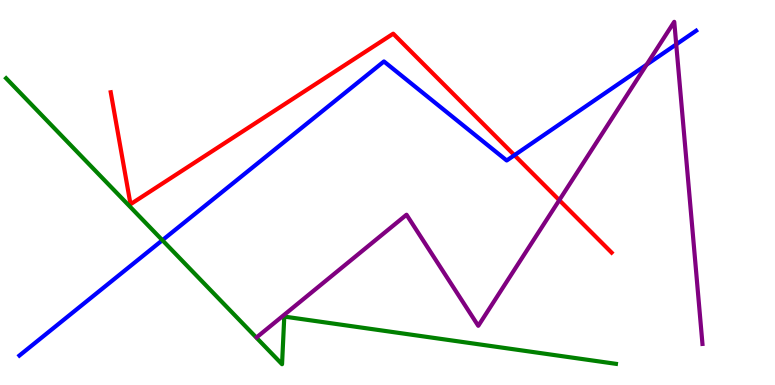[{'lines': ['blue', 'red'], 'intersections': [{'x': 6.64, 'y': 5.97}]}, {'lines': ['green', 'red'], 'intersections': []}, {'lines': ['purple', 'red'], 'intersections': [{'x': 7.22, 'y': 4.8}]}, {'lines': ['blue', 'green'], 'intersections': [{'x': 2.1, 'y': 3.76}]}, {'lines': ['blue', 'purple'], 'intersections': [{'x': 8.34, 'y': 8.32}, {'x': 8.73, 'y': 8.85}]}, {'lines': ['green', 'purple'], 'intersections': []}]